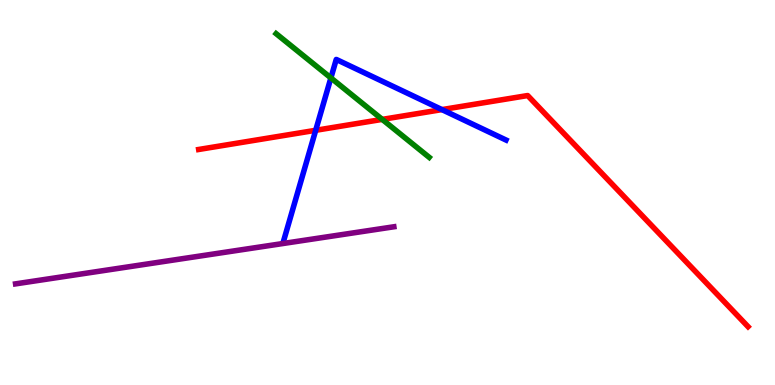[{'lines': ['blue', 'red'], 'intersections': [{'x': 4.07, 'y': 6.62}, {'x': 5.7, 'y': 7.15}]}, {'lines': ['green', 'red'], 'intersections': [{'x': 4.93, 'y': 6.9}]}, {'lines': ['purple', 'red'], 'intersections': []}, {'lines': ['blue', 'green'], 'intersections': [{'x': 4.27, 'y': 7.98}]}, {'lines': ['blue', 'purple'], 'intersections': []}, {'lines': ['green', 'purple'], 'intersections': []}]